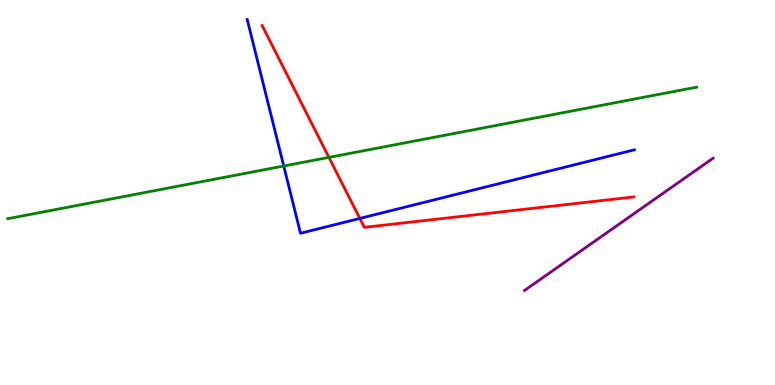[{'lines': ['blue', 'red'], 'intersections': [{'x': 4.64, 'y': 4.33}]}, {'lines': ['green', 'red'], 'intersections': [{'x': 4.24, 'y': 5.91}]}, {'lines': ['purple', 'red'], 'intersections': []}, {'lines': ['blue', 'green'], 'intersections': [{'x': 3.66, 'y': 5.69}]}, {'lines': ['blue', 'purple'], 'intersections': []}, {'lines': ['green', 'purple'], 'intersections': []}]